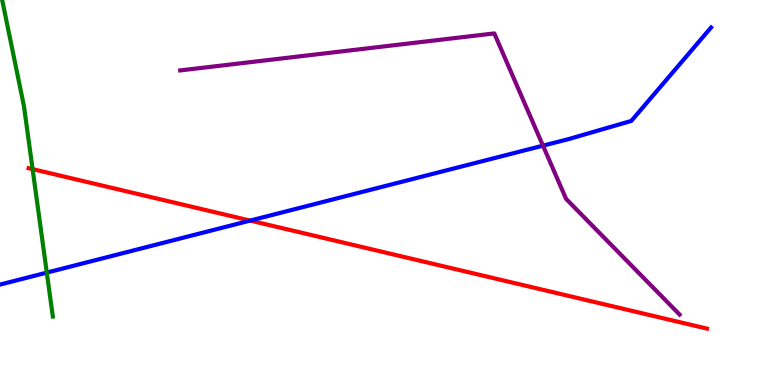[{'lines': ['blue', 'red'], 'intersections': [{'x': 3.23, 'y': 4.27}]}, {'lines': ['green', 'red'], 'intersections': [{'x': 0.421, 'y': 5.61}]}, {'lines': ['purple', 'red'], 'intersections': []}, {'lines': ['blue', 'green'], 'intersections': [{'x': 0.604, 'y': 2.92}]}, {'lines': ['blue', 'purple'], 'intersections': [{'x': 7.01, 'y': 6.22}]}, {'lines': ['green', 'purple'], 'intersections': []}]